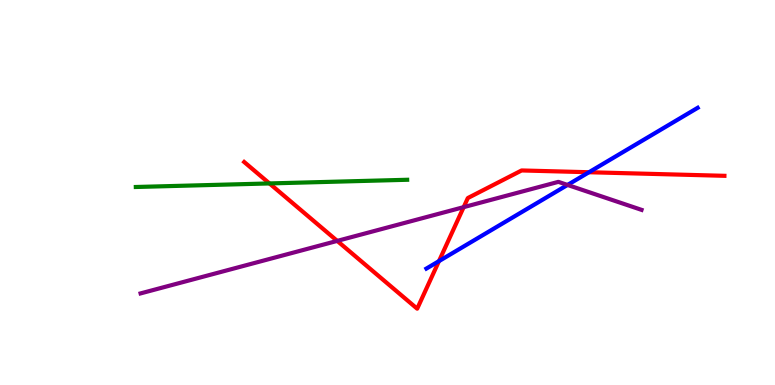[{'lines': ['blue', 'red'], 'intersections': [{'x': 5.66, 'y': 3.22}, {'x': 7.6, 'y': 5.53}]}, {'lines': ['green', 'red'], 'intersections': [{'x': 3.48, 'y': 5.24}]}, {'lines': ['purple', 'red'], 'intersections': [{'x': 4.35, 'y': 3.74}, {'x': 5.98, 'y': 4.62}]}, {'lines': ['blue', 'green'], 'intersections': []}, {'lines': ['blue', 'purple'], 'intersections': [{'x': 7.32, 'y': 5.2}]}, {'lines': ['green', 'purple'], 'intersections': []}]